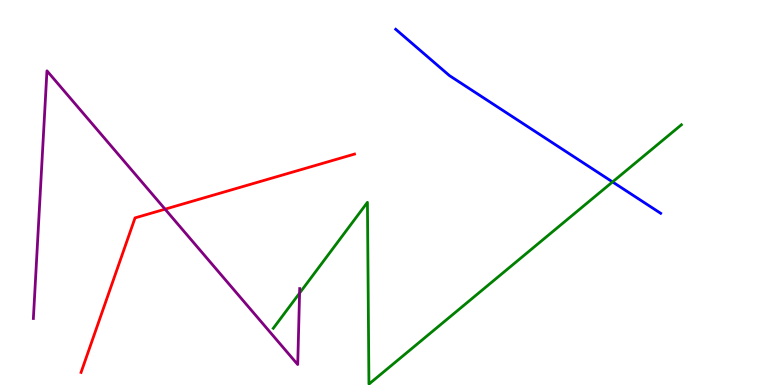[{'lines': ['blue', 'red'], 'intersections': []}, {'lines': ['green', 'red'], 'intersections': []}, {'lines': ['purple', 'red'], 'intersections': [{'x': 2.13, 'y': 4.57}]}, {'lines': ['blue', 'green'], 'intersections': [{'x': 7.9, 'y': 5.27}]}, {'lines': ['blue', 'purple'], 'intersections': []}, {'lines': ['green', 'purple'], 'intersections': [{'x': 3.87, 'y': 2.39}]}]